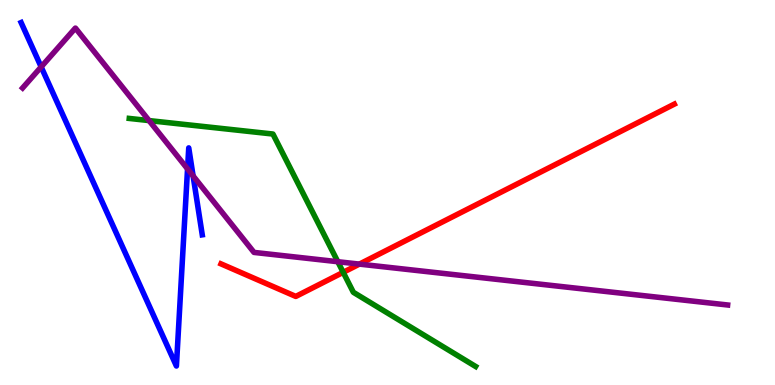[{'lines': ['blue', 'red'], 'intersections': []}, {'lines': ['green', 'red'], 'intersections': [{'x': 4.43, 'y': 2.93}]}, {'lines': ['purple', 'red'], 'intersections': [{'x': 4.64, 'y': 3.14}]}, {'lines': ['blue', 'green'], 'intersections': []}, {'lines': ['blue', 'purple'], 'intersections': [{'x': 0.531, 'y': 8.26}, {'x': 2.42, 'y': 5.61}, {'x': 2.49, 'y': 5.43}]}, {'lines': ['green', 'purple'], 'intersections': [{'x': 1.92, 'y': 6.87}, {'x': 4.36, 'y': 3.2}]}]